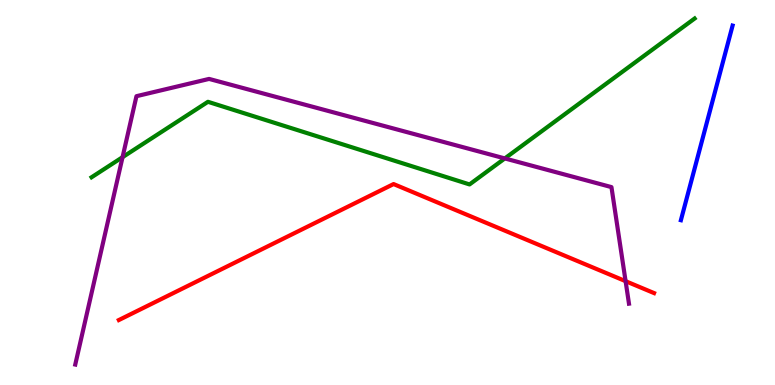[{'lines': ['blue', 'red'], 'intersections': []}, {'lines': ['green', 'red'], 'intersections': []}, {'lines': ['purple', 'red'], 'intersections': [{'x': 8.07, 'y': 2.7}]}, {'lines': ['blue', 'green'], 'intersections': []}, {'lines': ['blue', 'purple'], 'intersections': []}, {'lines': ['green', 'purple'], 'intersections': [{'x': 1.58, 'y': 5.92}, {'x': 6.51, 'y': 5.88}]}]